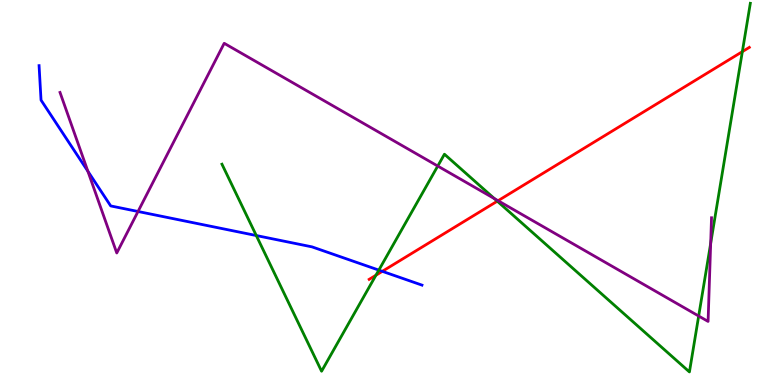[{'lines': ['blue', 'red'], 'intersections': [{'x': 4.93, 'y': 2.95}]}, {'lines': ['green', 'red'], 'intersections': [{'x': 4.85, 'y': 2.85}, {'x': 6.42, 'y': 4.77}, {'x': 9.58, 'y': 8.66}]}, {'lines': ['purple', 'red'], 'intersections': [{'x': 6.43, 'y': 4.79}]}, {'lines': ['blue', 'green'], 'intersections': [{'x': 3.31, 'y': 3.88}, {'x': 4.89, 'y': 2.98}]}, {'lines': ['blue', 'purple'], 'intersections': [{'x': 1.13, 'y': 5.55}, {'x': 1.78, 'y': 4.51}]}, {'lines': ['green', 'purple'], 'intersections': [{'x': 5.65, 'y': 5.69}, {'x': 6.38, 'y': 4.84}, {'x': 9.02, 'y': 1.79}, {'x': 9.17, 'y': 3.68}]}]